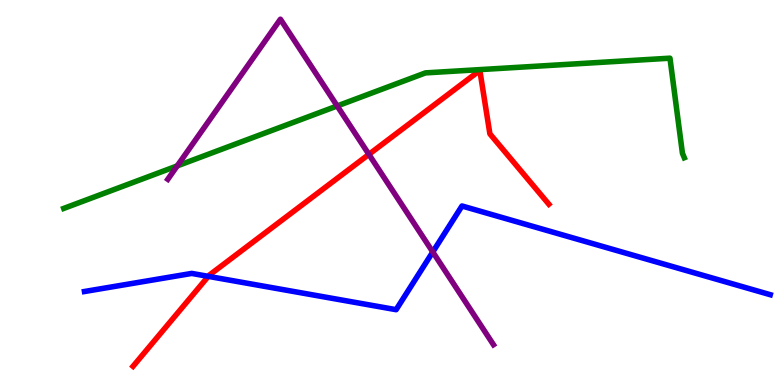[{'lines': ['blue', 'red'], 'intersections': [{'x': 2.69, 'y': 2.82}]}, {'lines': ['green', 'red'], 'intersections': []}, {'lines': ['purple', 'red'], 'intersections': [{'x': 4.76, 'y': 5.99}]}, {'lines': ['blue', 'green'], 'intersections': []}, {'lines': ['blue', 'purple'], 'intersections': [{'x': 5.58, 'y': 3.46}]}, {'lines': ['green', 'purple'], 'intersections': [{'x': 2.29, 'y': 5.69}, {'x': 4.35, 'y': 7.25}]}]